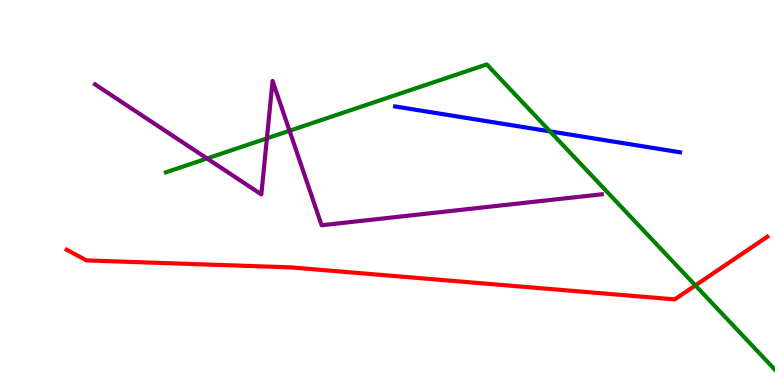[{'lines': ['blue', 'red'], 'intersections': []}, {'lines': ['green', 'red'], 'intersections': [{'x': 8.97, 'y': 2.59}]}, {'lines': ['purple', 'red'], 'intersections': []}, {'lines': ['blue', 'green'], 'intersections': [{'x': 7.1, 'y': 6.59}]}, {'lines': ['blue', 'purple'], 'intersections': []}, {'lines': ['green', 'purple'], 'intersections': [{'x': 2.67, 'y': 5.88}, {'x': 3.44, 'y': 6.41}, {'x': 3.74, 'y': 6.6}]}]